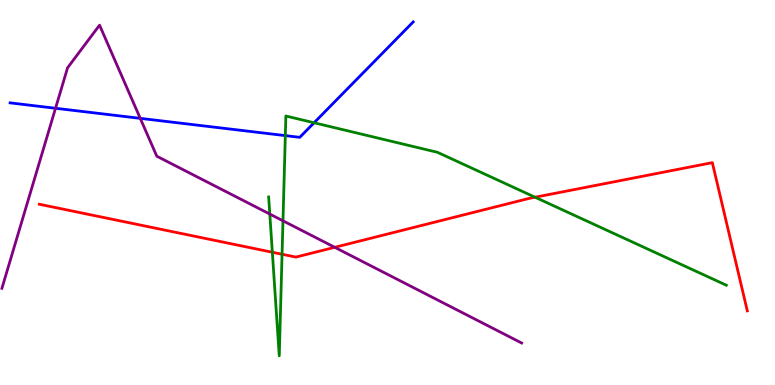[{'lines': ['blue', 'red'], 'intersections': []}, {'lines': ['green', 'red'], 'intersections': [{'x': 3.51, 'y': 3.45}, {'x': 3.64, 'y': 3.4}, {'x': 6.9, 'y': 4.88}]}, {'lines': ['purple', 'red'], 'intersections': [{'x': 4.32, 'y': 3.58}]}, {'lines': ['blue', 'green'], 'intersections': [{'x': 3.68, 'y': 6.48}, {'x': 4.05, 'y': 6.81}]}, {'lines': ['blue', 'purple'], 'intersections': [{'x': 0.716, 'y': 7.19}, {'x': 1.81, 'y': 6.93}]}, {'lines': ['green', 'purple'], 'intersections': [{'x': 3.48, 'y': 4.44}, {'x': 3.65, 'y': 4.26}]}]